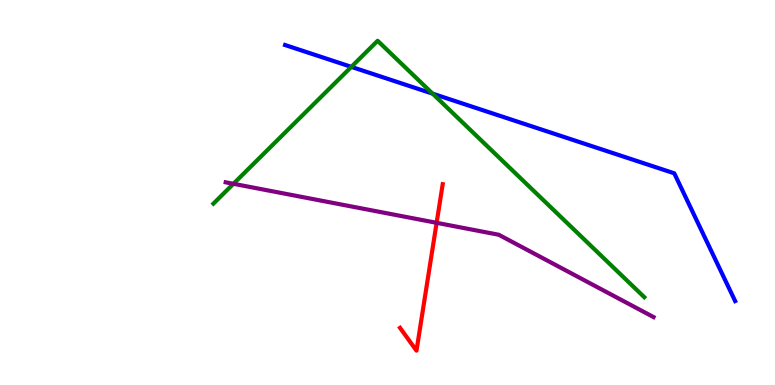[{'lines': ['blue', 'red'], 'intersections': []}, {'lines': ['green', 'red'], 'intersections': []}, {'lines': ['purple', 'red'], 'intersections': [{'x': 5.63, 'y': 4.21}]}, {'lines': ['blue', 'green'], 'intersections': [{'x': 4.53, 'y': 8.26}, {'x': 5.58, 'y': 7.57}]}, {'lines': ['blue', 'purple'], 'intersections': []}, {'lines': ['green', 'purple'], 'intersections': [{'x': 3.01, 'y': 5.23}]}]